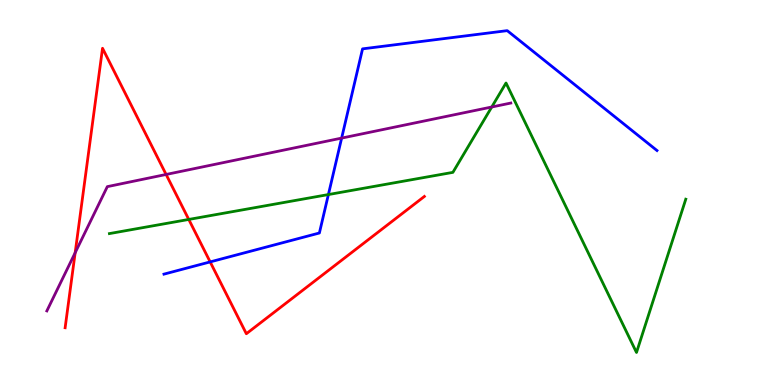[{'lines': ['blue', 'red'], 'intersections': [{'x': 2.71, 'y': 3.2}]}, {'lines': ['green', 'red'], 'intersections': [{'x': 2.44, 'y': 4.3}]}, {'lines': ['purple', 'red'], 'intersections': [{'x': 0.97, 'y': 3.44}, {'x': 2.14, 'y': 5.47}]}, {'lines': ['blue', 'green'], 'intersections': [{'x': 4.24, 'y': 4.95}]}, {'lines': ['blue', 'purple'], 'intersections': [{'x': 4.41, 'y': 6.41}]}, {'lines': ['green', 'purple'], 'intersections': [{'x': 6.35, 'y': 7.22}]}]